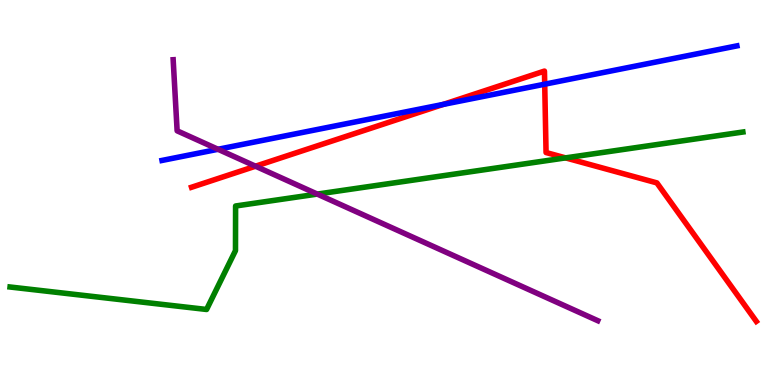[{'lines': ['blue', 'red'], 'intersections': [{'x': 5.72, 'y': 7.29}, {'x': 7.03, 'y': 7.81}]}, {'lines': ['green', 'red'], 'intersections': [{'x': 7.3, 'y': 5.9}]}, {'lines': ['purple', 'red'], 'intersections': [{'x': 3.3, 'y': 5.68}]}, {'lines': ['blue', 'green'], 'intersections': []}, {'lines': ['blue', 'purple'], 'intersections': [{'x': 2.81, 'y': 6.12}]}, {'lines': ['green', 'purple'], 'intersections': [{'x': 4.09, 'y': 4.96}]}]